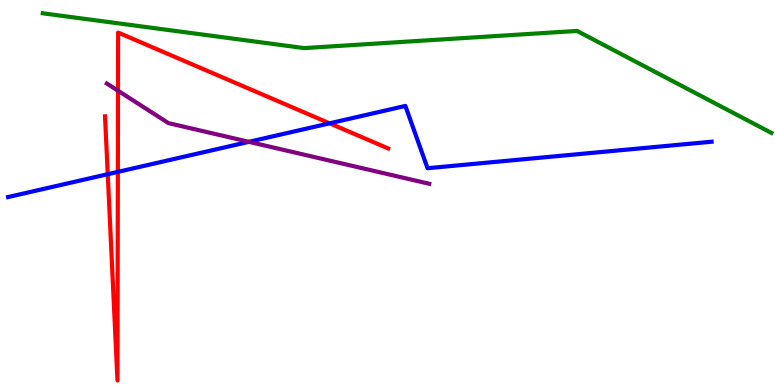[{'lines': ['blue', 'red'], 'intersections': [{'x': 1.39, 'y': 5.48}, {'x': 1.52, 'y': 5.54}, {'x': 4.25, 'y': 6.8}]}, {'lines': ['green', 'red'], 'intersections': []}, {'lines': ['purple', 'red'], 'intersections': [{'x': 1.52, 'y': 7.64}]}, {'lines': ['blue', 'green'], 'intersections': []}, {'lines': ['blue', 'purple'], 'intersections': [{'x': 3.21, 'y': 6.32}]}, {'lines': ['green', 'purple'], 'intersections': []}]